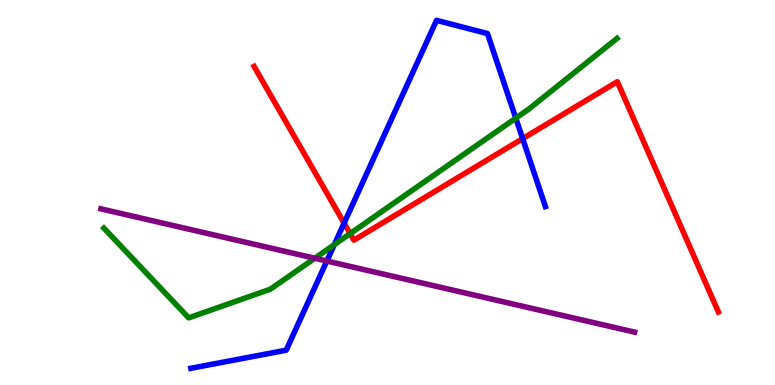[{'lines': ['blue', 'red'], 'intersections': [{'x': 4.44, 'y': 4.2}, {'x': 6.74, 'y': 6.4}]}, {'lines': ['green', 'red'], 'intersections': [{'x': 4.52, 'y': 3.93}]}, {'lines': ['purple', 'red'], 'intersections': []}, {'lines': ['blue', 'green'], 'intersections': [{'x': 4.31, 'y': 3.65}, {'x': 6.66, 'y': 6.93}]}, {'lines': ['blue', 'purple'], 'intersections': [{'x': 4.22, 'y': 3.22}]}, {'lines': ['green', 'purple'], 'intersections': [{'x': 4.06, 'y': 3.29}]}]